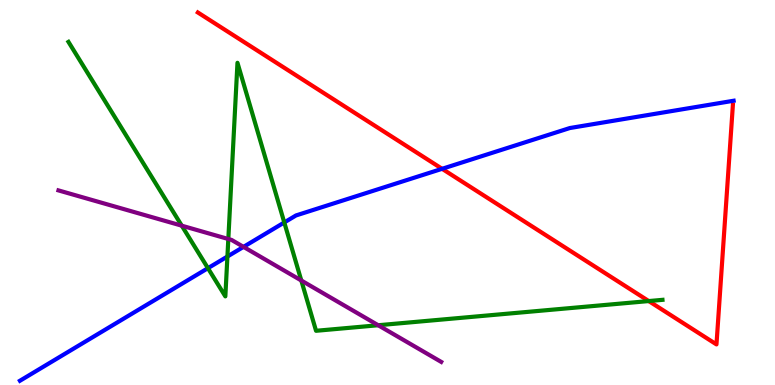[{'lines': ['blue', 'red'], 'intersections': [{'x': 5.7, 'y': 5.62}]}, {'lines': ['green', 'red'], 'intersections': [{'x': 8.37, 'y': 2.18}]}, {'lines': ['purple', 'red'], 'intersections': []}, {'lines': ['blue', 'green'], 'intersections': [{'x': 2.68, 'y': 3.03}, {'x': 2.93, 'y': 3.34}, {'x': 3.67, 'y': 4.22}]}, {'lines': ['blue', 'purple'], 'intersections': [{'x': 3.14, 'y': 3.59}]}, {'lines': ['green', 'purple'], 'intersections': [{'x': 2.35, 'y': 4.14}, {'x': 2.95, 'y': 3.79}, {'x': 3.89, 'y': 2.71}, {'x': 4.88, 'y': 1.55}]}]